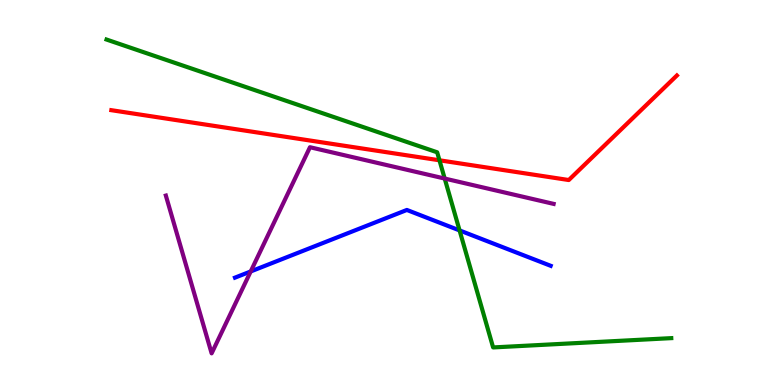[{'lines': ['blue', 'red'], 'intersections': []}, {'lines': ['green', 'red'], 'intersections': [{'x': 5.67, 'y': 5.84}]}, {'lines': ['purple', 'red'], 'intersections': []}, {'lines': ['blue', 'green'], 'intersections': [{'x': 5.93, 'y': 4.02}]}, {'lines': ['blue', 'purple'], 'intersections': [{'x': 3.23, 'y': 2.95}]}, {'lines': ['green', 'purple'], 'intersections': [{'x': 5.74, 'y': 5.36}]}]